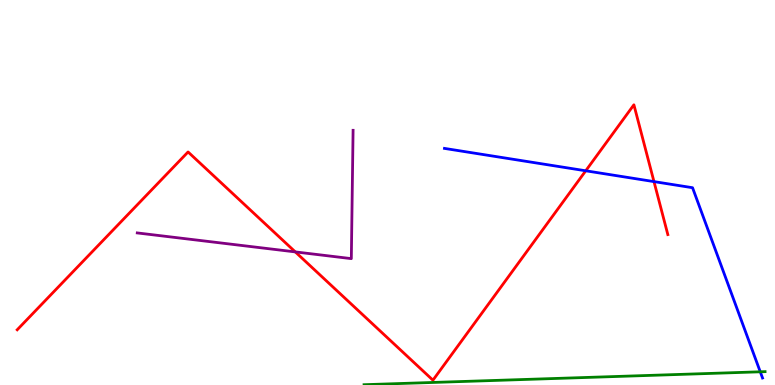[{'lines': ['blue', 'red'], 'intersections': [{'x': 7.56, 'y': 5.56}, {'x': 8.44, 'y': 5.28}]}, {'lines': ['green', 'red'], 'intersections': []}, {'lines': ['purple', 'red'], 'intersections': [{'x': 3.81, 'y': 3.46}]}, {'lines': ['blue', 'green'], 'intersections': [{'x': 9.81, 'y': 0.343}]}, {'lines': ['blue', 'purple'], 'intersections': []}, {'lines': ['green', 'purple'], 'intersections': []}]